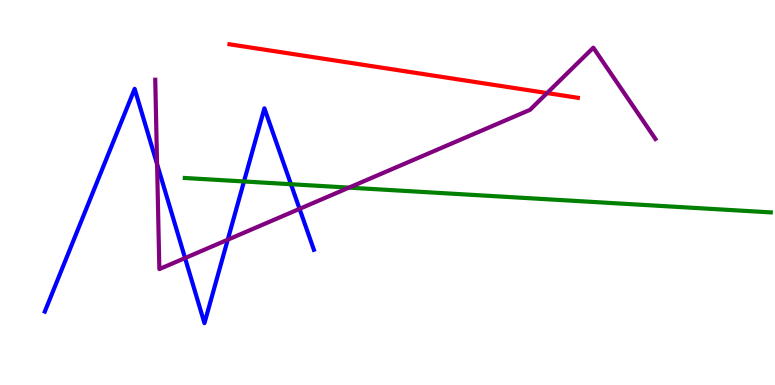[{'lines': ['blue', 'red'], 'intersections': []}, {'lines': ['green', 'red'], 'intersections': []}, {'lines': ['purple', 'red'], 'intersections': [{'x': 7.06, 'y': 7.58}]}, {'lines': ['blue', 'green'], 'intersections': [{'x': 3.15, 'y': 5.29}, {'x': 3.75, 'y': 5.22}]}, {'lines': ['blue', 'purple'], 'intersections': [{'x': 2.03, 'y': 5.74}, {'x': 2.39, 'y': 3.3}, {'x': 2.94, 'y': 3.77}, {'x': 3.87, 'y': 4.58}]}, {'lines': ['green', 'purple'], 'intersections': [{'x': 4.5, 'y': 5.13}]}]